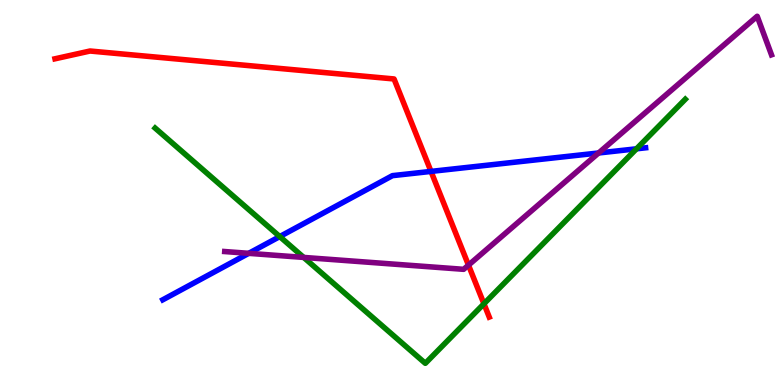[{'lines': ['blue', 'red'], 'intersections': [{'x': 5.56, 'y': 5.55}]}, {'lines': ['green', 'red'], 'intersections': [{'x': 6.24, 'y': 2.11}]}, {'lines': ['purple', 'red'], 'intersections': [{'x': 6.04, 'y': 3.11}]}, {'lines': ['blue', 'green'], 'intersections': [{'x': 3.61, 'y': 3.86}, {'x': 8.21, 'y': 6.13}]}, {'lines': ['blue', 'purple'], 'intersections': [{'x': 3.21, 'y': 3.42}, {'x': 7.72, 'y': 6.03}]}, {'lines': ['green', 'purple'], 'intersections': [{'x': 3.92, 'y': 3.31}]}]